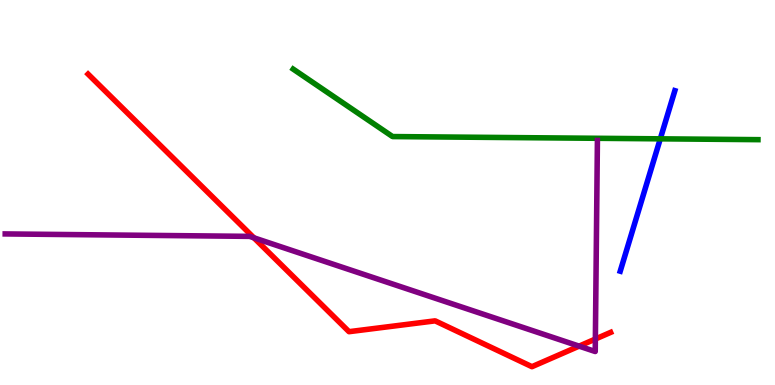[{'lines': ['blue', 'red'], 'intersections': []}, {'lines': ['green', 'red'], 'intersections': []}, {'lines': ['purple', 'red'], 'intersections': [{'x': 3.28, 'y': 3.82}, {'x': 7.47, 'y': 1.01}, {'x': 7.68, 'y': 1.19}]}, {'lines': ['blue', 'green'], 'intersections': [{'x': 8.52, 'y': 6.39}]}, {'lines': ['blue', 'purple'], 'intersections': []}, {'lines': ['green', 'purple'], 'intersections': []}]